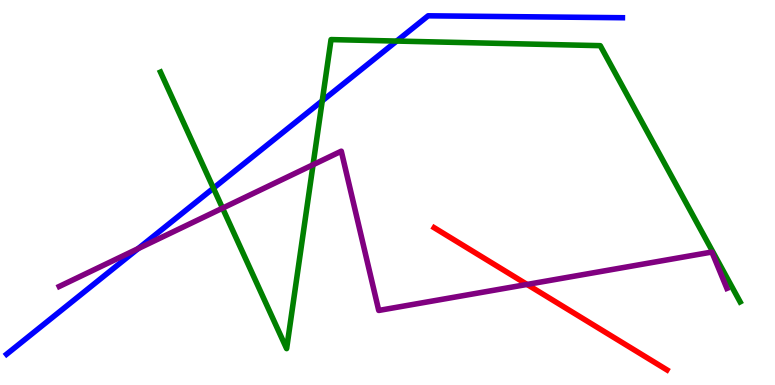[{'lines': ['blue', 'red'], 'intersections': []}, {'lines': ['green', 'red'], 'intersections': []}, {'lines': ['purple', 'red'], 'intersections': [{'x': 6.8, 'y': 2.61}]}, {'lines': ['blue', 'green'], 'intersections': [{'x': 2.75, 'y': 5.11}, {'x': 4.16, 'y': 7.38}, {'x': 5.12, 'y': 8.93}]}, {'lines': ['blue', 'purple'], 'intersections': [{'x': 1.78, 'y': 3.54}]}, {'lines': ['green', 'purple'], 'intersections': [{'x': 2.87, 'y': 4.59}, {'x': 4.04, 'y': 5.72}]}]